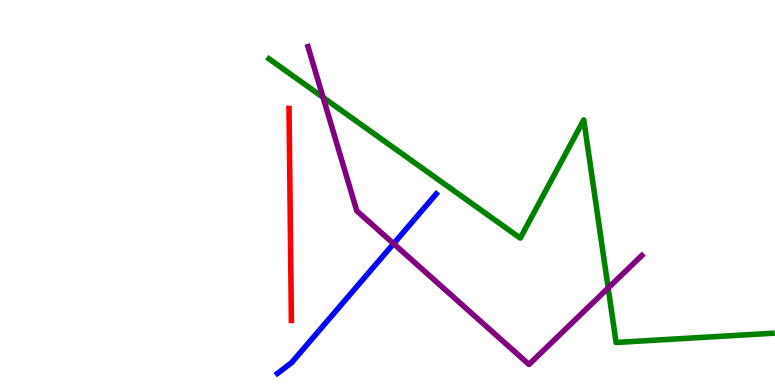[{'lines': ['blue', 'red'], 'intersections': []}, {'lines': ['green', 'red'], 'intersections': []}, {'lines': ['purple', 'red'], 'intersections': []}, {'lines': ['blue', 'green'], 'intersections': []}, {'lines': ['blue', 'purple'], 'intersections': [{'x': 5.08, 'y': 3.67}]}, {'lines': ['green', 'purple'], 'intersections': [{'x': 4.17, 'y': 7.47}, {'x': 7.85, 'y': 2.52}]}]